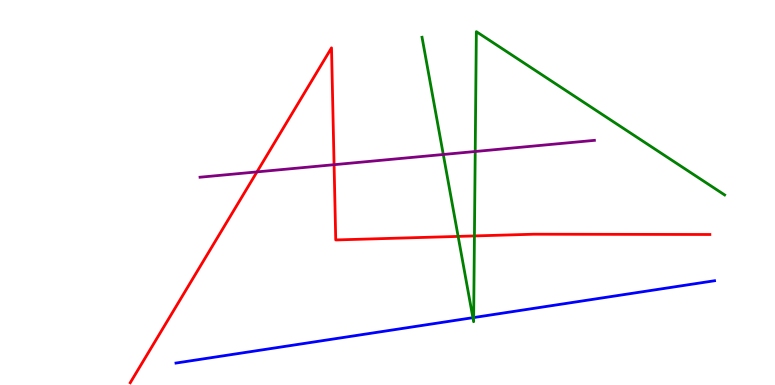[{'lines': ['blue', 'red'], 'intersections': []}, {'lines': ['green', 'red'], 'intersections': [{'x': 5.91, 'y': 3.86}, {'x': 6.12, 'y': 3.87}]}, {'lines': ['purple', 'red'], 'intersections': [{'x': 3.32, 'y': 5.54}, {'x': 4.31, 'y': 5.72}]}, {'lines': ['blue', 'green'], 'intersections': [{'x': 6.1, 'y': 1.75}, {'x': 6.11, 'y': 1.75}]}, {'lines': ['blue', 'purple'], 'intersections': []}, {'lines': ['green', 'purple'], 'intersections': [{'x': 5.72, 'y': 5.99}, {'x': 6.13, 'y': 6.06}]}]